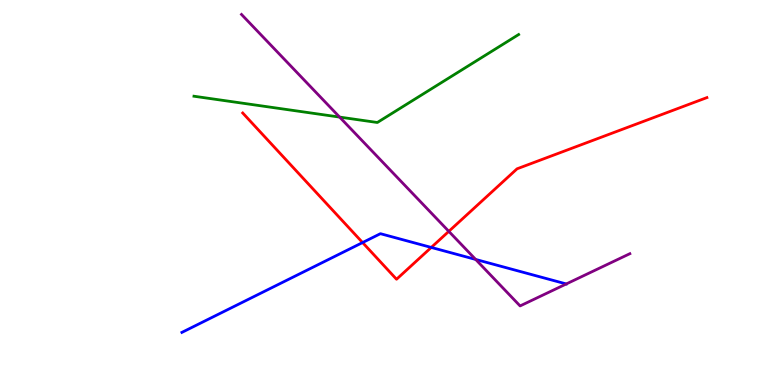[{'lines': ['blue', 'red'], 'intersections': [{'x': 4.68, 'y': 3.7}, {'x': 5.56, 'y': 3.57}]}, {'lines': ['green', 'red'], 'intersections': []}, {'lines': ['purple', 'red'], 'intersections': [{'x': 5.79, 'y': 3.99}]}, {'lines': ['blue', 'green'], 'intersections': []}, {'lines': ['blue', 'purple'], 'intersections': [{'x': 6.14, 'y': 3.26}]}, {'lines': ['green', 'purple'], 'intersections': [{'x': 4.38, 'y': 6.96}]}]